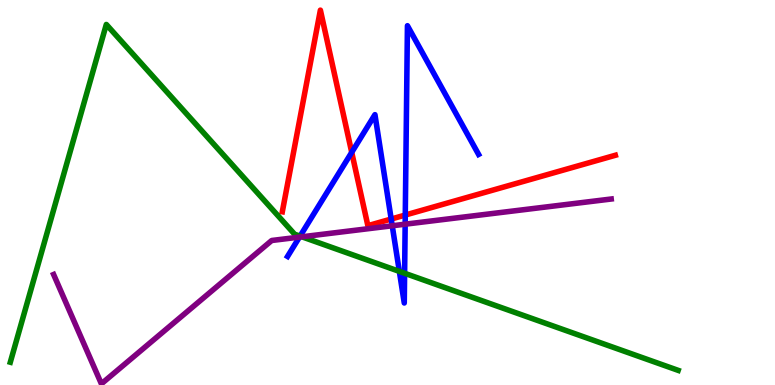[{'lines': ['blue', 'red'], 'intersections': [{'x': 4.54, 'y': 6.04}, {'x': 5.05, 'y': 4.31}, {'x': 5.23, 'y': 4.41}]}, {'lines': ['green', 'red'], 'intersections': []}, {'lines': ['purple', 'red'], 'intersections': []}, {'lines': ['blue', 'green'], 'intersections': [{'x': 3.87, 'y': 3.87}, {'x': 5.15, 'y': 2.95}, {'x': 5.22, 'y': 2.9}]}, {'lines': ['blue', 'purple'], 'intersections': [{'x': 3.86, 'y': 3.84}, {'x': 5.06, 'y': 4.14}, {'x': 5.23, 'y': 4.18}]}, {'lines': ['green', 'purple'], 'intersections': [{'x': 3.9, 'y': 3.85}]}]